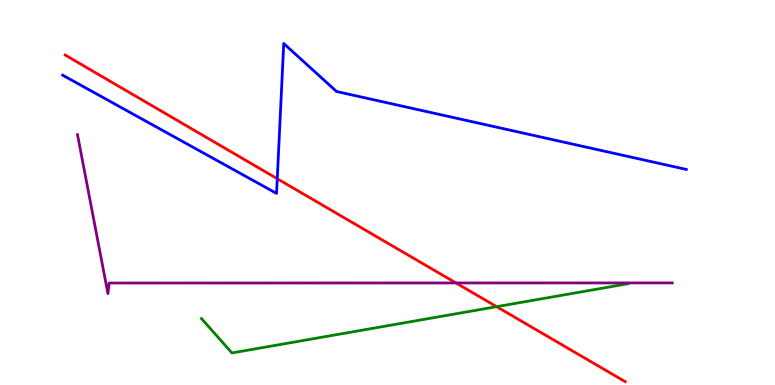[{'lines': ['blue', 'red'], 'intersections': [{'x': 3.58, 'y': 5.36}]}, {'lines': ['green', 'red'], 'intersections': [{'x': 6.41, 'y': 2.03}]}, {'lines': ['purple', 'red'], 'intersections': [{'x': 5.88, 'y': 2.65}]}, {'lines': ['blue', 'green'], 'intersections': []}, {'lines': ['blue', 'purple'], 'intersections': []}, {'lines': ['green', 'purple'], 'intersections': []}]